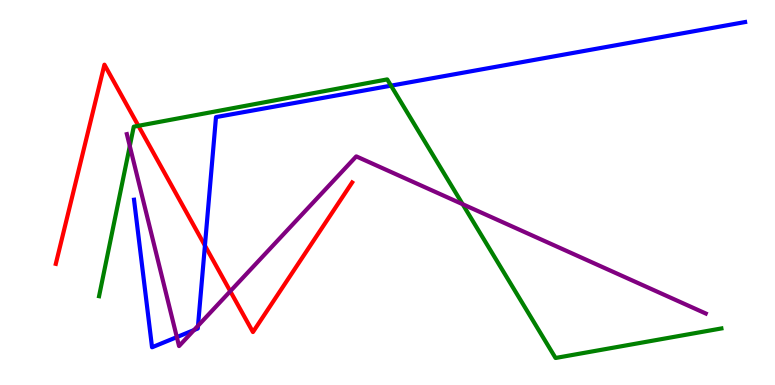[{'lines': ['blue', 'red'], 'intersections': [{'x': 2.64, 'y': 3.62}]}, {'lines': ['green', 'red'], 'intersections': [{'x': 1.79, 'y': 6.73}]}, {'lines': ['purple', 'red'], 'intersections': [{'x': 2.97, 'y': 2.44}]}, {'lines': ['blue', 'green'], 'intersections': [{'x': 5.05, 'y': 7.78}]}, {'lines': ['blue', 'purple'], 'intersections': [{'x': 2.28, 'y': 1.24}, {'x': 2.5, 'y': 1.43}, {'x': 2.55, 'y': 1.54}]}, {'lines': ['green', 'purple'], 'intersections': [{'x': 1.67, 'y': 6.21}, {'x': 5.97, 'y': 4.7}]}]